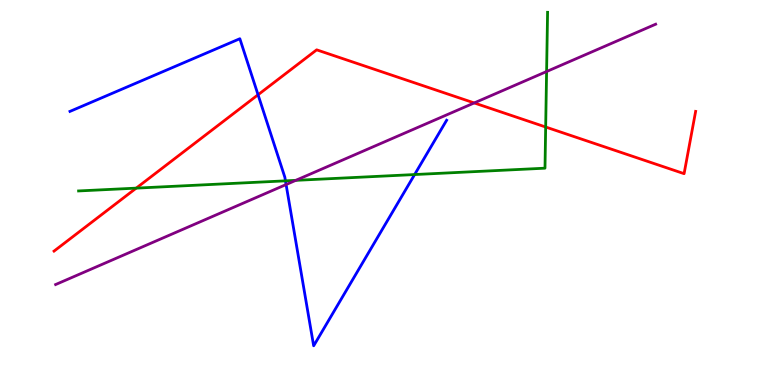[{'lines': ['blue', 'red'], 'intersections': [{'x': 3.33, 'y': 7.54}]}, {'lines': ['green', 'red'], 'intersections': [{'x': 1.76, 'y': 5.11}, {'x': 7.04, 'y': 6.7}]}, {'lines': ['purple', 'red'], 'intersections': [{'x': 6.12, 'y': 7.33}]}, {'lines': ['blue', 'green'], 'intersections': [{'x': 3.68, 'y': 5.3}, {'x': 5.35, 'y': 5.47}]}, {'lines': ['blue', 'purple'], 'intersections': [{'x': 3.69, 'y': 5.21}]}, {'lines': ['green', 'purple'], 'intersections': [{'x': 3.82, 'y': 5.32}, {'x': 7.05, 'y': 8.14}]}]